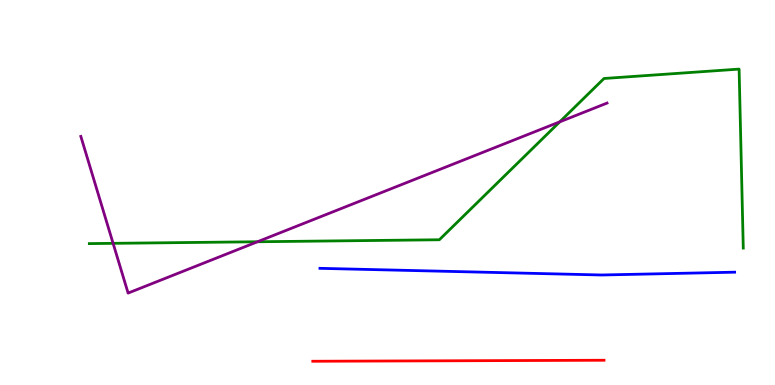[{'lines': ['blue', 'red'], 'intersections': []}, {'lines': ['green', 'red'], 'intersections': []}, {'lines': ['purple', 'red'], 'intersections': []}, {'lines': ['blue', 'green'], 'intersections': []}, {'lines': ['blue', 'purple'], 'intersections': []}, {'lines': ['green', 'purple'], 'intersections': [{'x': 1.46, 'y': 3.68}, {'x': 3.32, 'y': 3.72}, {'x': 7.22, 'y': 6.84}]}]